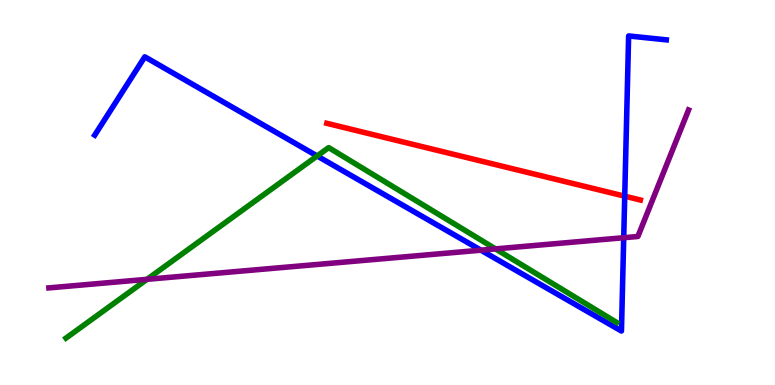[{'lines': ['blue', 'red'], 'intersections': [{'x': 8.06, 'y': 4.9}]}, {'lines': ['green', 'red'], 'intersections': []}, {'lines': ['purple', 'red'], 'intersections': []}, {'lines': ['blue', 'green'], 'intersections': [{'x': 4.09, 'y': 5.95}]}, {'lines': ['blue', 'purple'], 'intersections': [{'x': 6.21, 'y': 3.5}, {'x': 8.05, 'y': 3.83}]}, {'lines': ['green', 'purple'], 'intersections': [{'x': 1.9, 'y': 2.75}, {'x': 6.39, 'y': 3.54}]}]